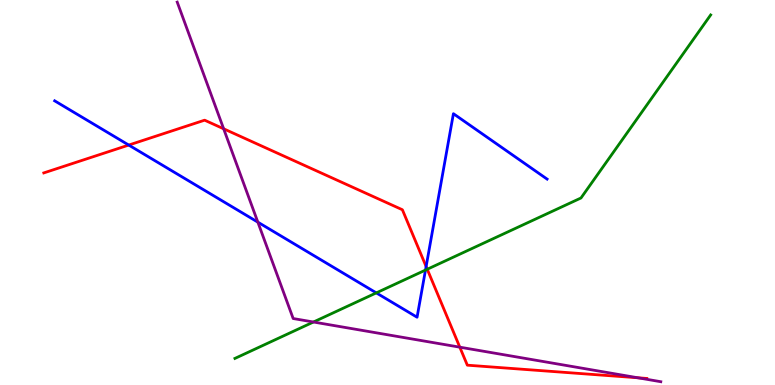[{'lines': ['blue', 'red'], 'intersections': [{'x': 1.66, 'y': 6.23}, {'x': 5.5, 'y': 3.08}]}, {'lines': ['green', 'red'], 'intersections': [{'x': 5.51, 'y': 3.01}]}, {'lines': ['purple', 'red'], 'intersections': [{'x': 2.89, 'y': 6.65}, {'x': 5.93, 'y': 0.983}, {'x': 8.23, 'y': 0.187}]}, {'lines': ['blue', 'green'], 'intersections': [{'x': 4.86, 'y': 2.39}, {'x': 5.49, 'y': 2.99}]}, {'lines': ['blue', 'purple'], 'intersections': [{'x': 3.33, 'y': 4.23}]}, {'lines': ['green', 'purple'], 'intersections': [{'x': 4.04, 'y': 1.64}]}]